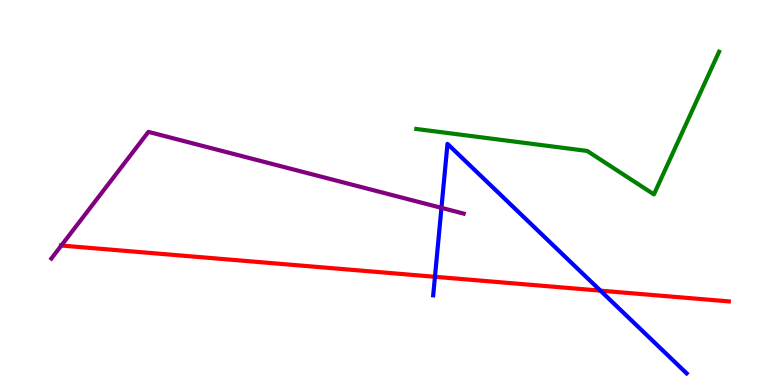[{'lines': ['blue', 'red'], 'intersections': [{'x': 5.61, 'y': 2.81}, {'x': 7.75, 'y': 2.45}]}, {'lines': ['green', 'red'], 'intersections': []}, {'lines': ['purple', 'red'], 'intersections': [{'x': 0.791, 'y': 3.62}]}, {'lines': ['blue', 'green'], 'intersections': []}, {'lines': ['blue', 'purple'], 'intersections': [{'x': 5.7, 'y': 4.6}]}, {'lines': ['green', 'purple'], 'intersections': []}]